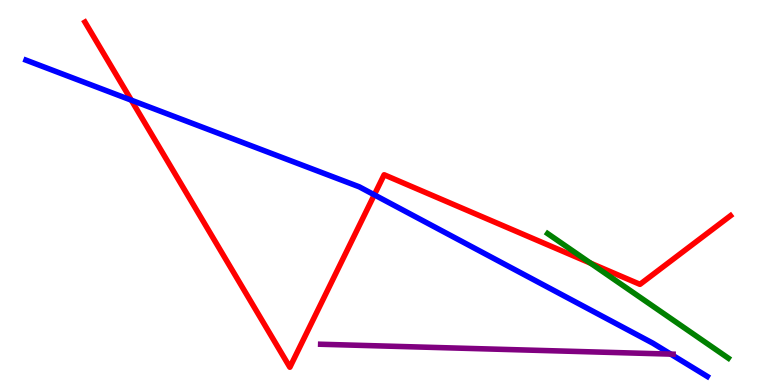[{'lines': ['blue', 'red'], 'intersections': [{'x': 1.69, 'y': 7.4}, {'x': 4.83, 'y': 4.94}]}, {'lines': ['green', 'red'], 'intersections': [{'x': 7.62, 'y': 3.16}]}, {'lines': ['purple', 'red'], 'intersections': []}, {'lines': ['blue', 'green'], 'intersections': []}, {'lines': ['blue', 'purple'], 'intersections': [{'x': 8.65, 'y': 0.802}]}, {'lines': ['green', 'purple'], 'intersections': []}]